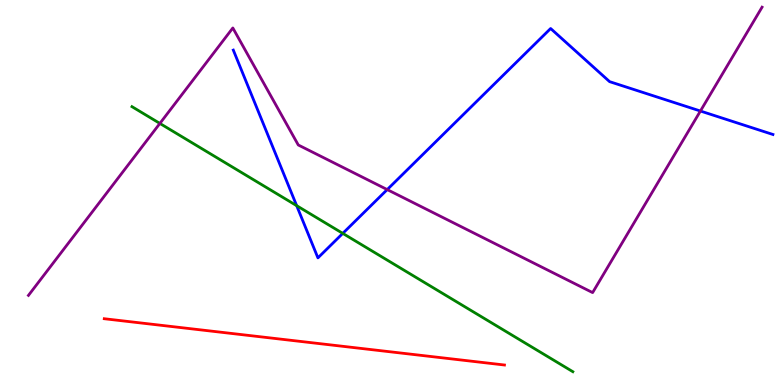[{'lines': ['blue', 'red'], 'intersections': []}, {'lines': ['green', 'red'], 'intersections': []}, {'lines': ['purple', 'red'], 'intersections': []}, {'lines': ['blue', 'green'], 'intersections': [{'x': 3.83, 'y': 4.66}, {'x': 4.42, 'y': 3.94}]}, {'lines': ['blue', 'purple'], 'intersections': [{'x': 5.0, 'y': 5.08}, {'x': 9.04, 'y': 7.12}]}, {'lines': ['green', 'purple'], 'intersections': [{'x': 2.06, 'y': 6.79}]}]